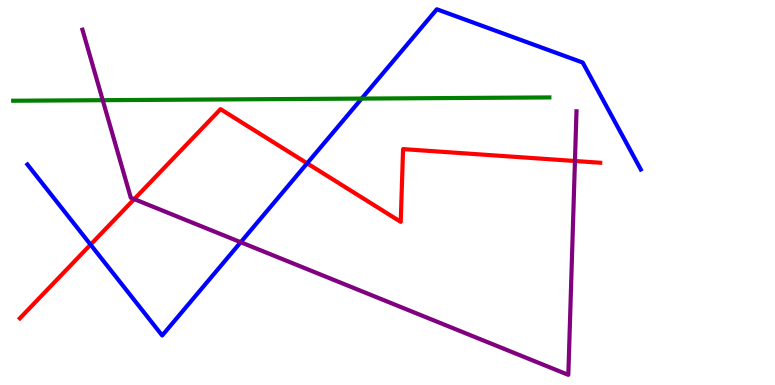[{'lines': ['blue', 'red'], 'intersections': [{'x': 1.17, 'y': 3.65}, {'x': 3.96, 'y': 5.76}]}, {'lines': ['green', 'red'], 'intersections': []}, {'lines': ['purple', 'red'], 'intersections': [{'x': 1.73, 'y': 4.83}, {'x': 7.42, 'y': 5.82}]}, {'lines': ['blue', 'green'], 'intersections': [{'x': 4.67, 'y': 7.44}]}, {'lines': ['blue', 'purple'], 'intersections': [{'x': 3.11, 'y': 3.71}]}, {'lines': ['green', 'purple'], 'intersections': [{'x': 1.33, 'y': 7.4}]}]